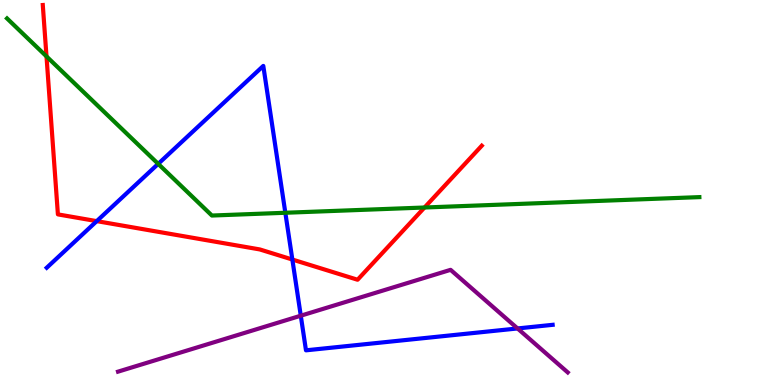[{'lines': ['blue', 'red'], 'intersections': [{'x': 1.25, 'y': 4.26}, {'x': 3.77, 'y': 3.26}]}, {'lines': ['green', 'red'], 'intersections': [{'x': 0.6, 'y': 8.53}, {'x': 5.48, 'y': 4.61}]}, {'lines': ['purple', 'red'], 'intersections': []}, {'lines': ['blue', 'green'], 'intersections': [{'x': 2.04, 'y': 5.74}, {'x': 3.68, 'y': 4.47}]}, {'lines': ['blue', 'purple'], 'intersections': [{'x': 3.88, 'y': 1.8}, {'x': 6.68, 'y': 1.47}]}, {'lines': ['green', 'purple'], 'intersections': []}]